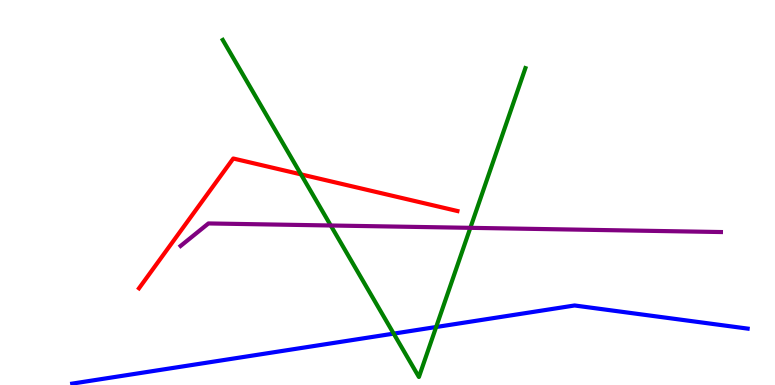[{'lines': ['blue', 'red'], 'intersections': []}, {'lines': ['green', 'red'], 'intersections': [{'x': 3.88, 'y': 5.47}]}, {'lines': ['purple', 'red'], 'intersections': []}, {'lines': ['blue', 'green'], 'intersections': [{'x': 5.08, 'y': 1.33}, {'x': 5.63, 'y': 1.51}]}, {'lines': ['blue', 'purple'], 'intersections': []}, {'lines': ['green', 'purple'], 'intersections': [{'x': 4.27, 'y': 4.14}, {'x': 6.07, 'y': 4.08}]}]